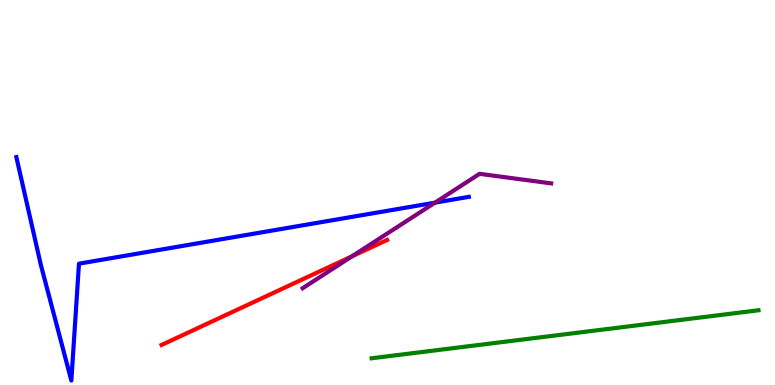[{'lines': ['blue', 'red'], 'intersections': []}, {'lines': ['green', 'red'], 'intersections': []}, {'lines': ['purple', 'red'], 'intersections': [{'x': 4.54, 'y': 3.34}]}, {'lines': ['blue', 'green'], 'intersections': []}, {'lines': ['blue', 'purple'], 'intersections': [{'x': 5.61, 'y': 4.74}]}, {'lines': ['green', 'purple'], 'intersections': []}]